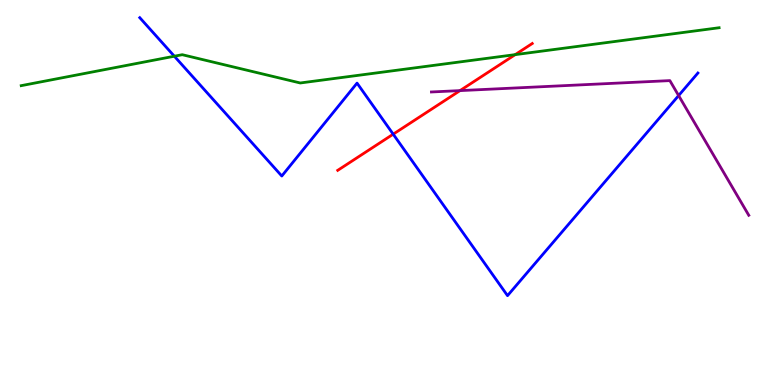[{'lines': ['blue', 'red'], 'intersections': [{'x': 5.07, 'y': 6.51}]}, {'lines': ['green', 'red'], 'intersections': [{'x': 6.65, 'y': 8.58}]}, {'lines': ['purple', 'red'], 'intersections': [{'x': 5.94, 'y': 7.65}]}, {'lines': ['blue', 'green'], 'intersections': [{'x': 2.25, 'y': 8.54}]}, {'lines': ['blue', 'purple'], 'intersections': [{'x': 8.76, 'y': 7.52}]}, {'lines': ['green', 'purple'], 'intersections': []}]